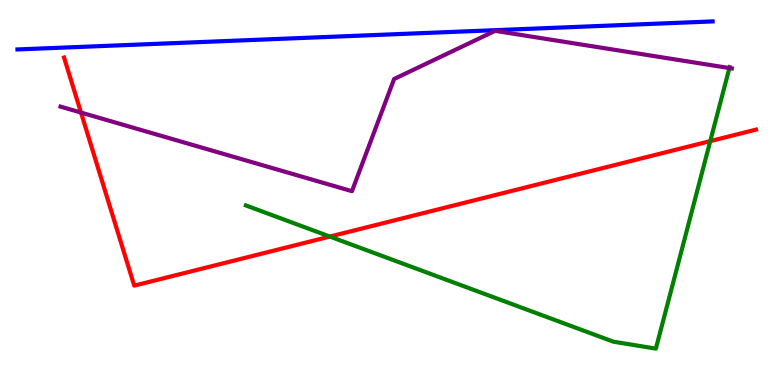[{'lines': ['blue', 'red'], 'intersections': []}, {'lines': ['green', 'red'], 'intersections': [{'x': 4.26, 'y': 3.86}, {'x': 9.16, 'y': 6.33}]}, {'lines': ['purple', 'red'], 'intersections': [{'x': 1.05, 'y': 7.08}]}, {'lines': ['blue', 'green'], 'intersections': []}, {'lines': ['blue', 'purple'], 'intersections': []}, {'lines': ['green', 'purple'], 'intersections': [{'x': 9.41, 'y': 8.23}]}]